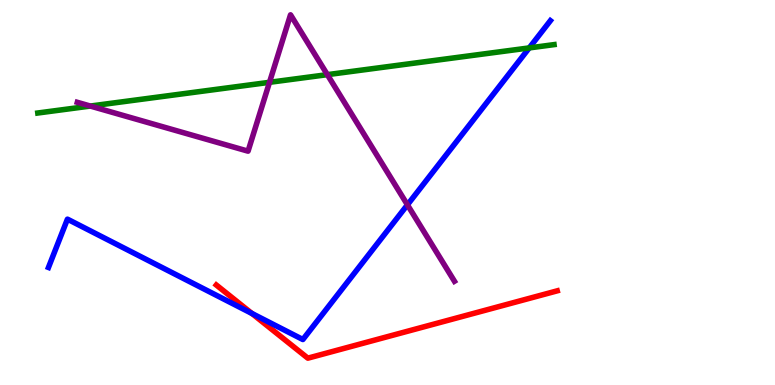[{'lines': ['blue', 'red'], 'intersections': [{'x': 3.25, 'y': 1.86}]}, {'lines': ['green', 'red'], 'intersections': []}, {'lines': ['purple', 'red'], 'intersections': []}, {'lines': ['blue', 'green'], 'intersections': [{'x': 6.83, 'y': 8.76}]}, {'lines': ['blue', 'purple'], 'intersections': [{'x': 5.26, 'y': 4.68}]}, {'lines': ['green', 'purple'], 'intersections': [{'x': 1.17, 'y': 7.25}, {'x': 3.48, 'y': 7.86}, {'x': 4.22, 'y': 8.06}]}]